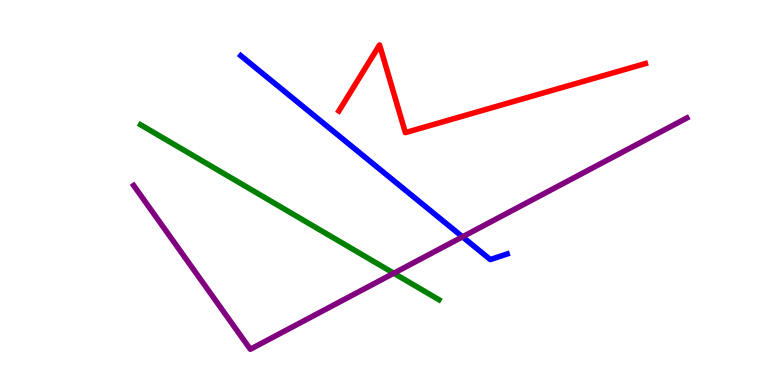[{'lines': ['blue', 'red'], 'intersections': []}, {'lines': ['green', 'red'], 'intersections': []}, {'lines': ['purple', 'red'], 'intersections': []}, {'lines': ['blue', 'green'], 'intersections': []}, {'lines': ['blue', 'purple'], 'intersections': [{'x': 5.97, 'y': 3.85}]}, {'lines': ['green', 'purple'], 'intersections': [{'x': 5.08, 'y': 2.9}]}]